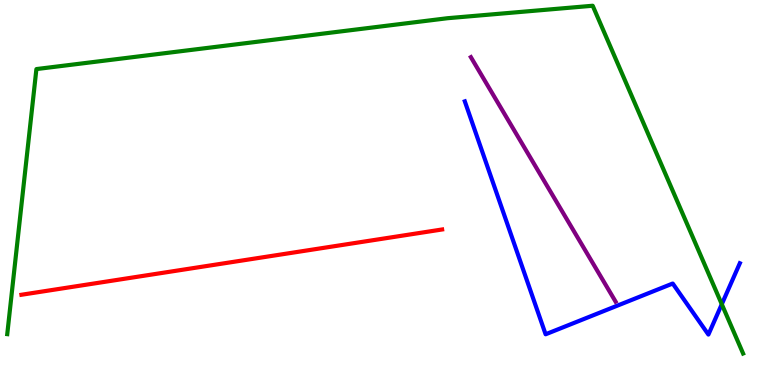[{'lines': ['blue', 'red'], 'intersections': []}, {'lines': ['green', 'red'], 'intersections': []}, {'lines': ['purple', 'red'], 'intersections': []}, {'lines': ['blue', 'green'], 'intersections': [{'x': 9.31, 'y': 2.1}]}, {'lines': ['blue', 'purple'], 'intersections': []}, {'lines': ['green', 'purple'], 'intersections': []}]